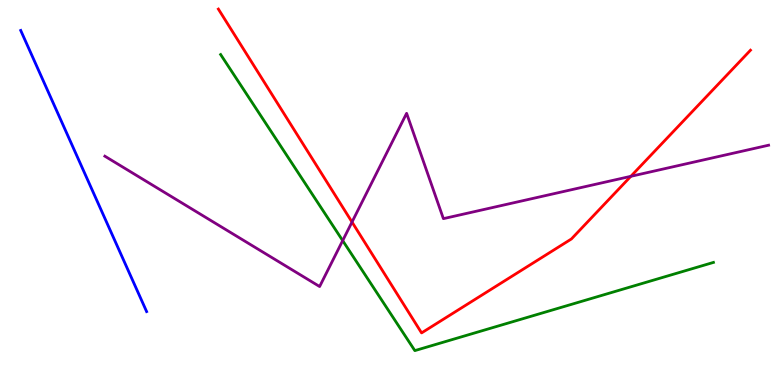[{'lines': ['blue', 'red'], 'intersections': []}, {'lines': ['green', 'red'], 'intersections': []}, {'lines': ['purple', 'red'], 'intersections': [{'x': 4.54, 'y': 4.23}, {'x': 8.14, 'y': 5.42}]}, {'lines': ['blue', 'green'], 'intersections': []}, {'lines': ['blue', 'purple'], 'intersections': []}, {'lines': ['green', 'purple'], 'intersections': [{'x': 4.42, 'y': 3.75}]}]